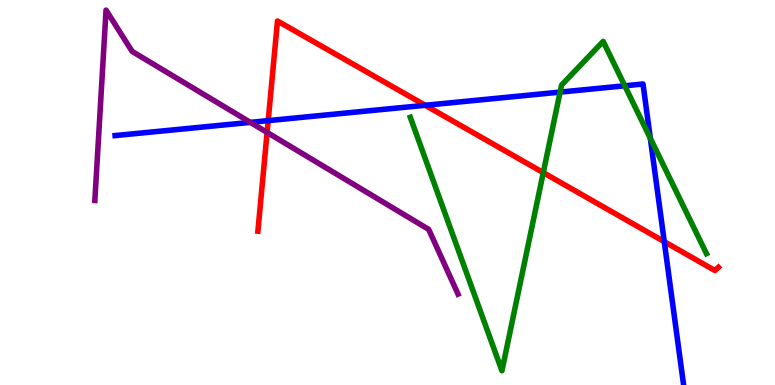[{'lines': ['blue', 'red'], 'intersections': [{'x': 3.46, 'y': 6.87}, {'x': 5.49, 'y': 7.27}, {'x': 8.57, 'y': 3.72}]}, {'lines': ['green', 'red'], 'intersections': [{'x': 7.01, 'y': 5.52}]}, {'lines': ['purple', 'red'], 'intersections': [{'x': 3.45, 'y': 6.56}]}, {'lines': ['blue', 'green'], 'intersections': [{'x': 7.23, 'y': 7.61}, {'x': 8.06, 'y': 7.77}, {'x': 8.39, 'y': 6.41}]}, {'lines': ['blue', 'purple'], 'intersections': [{'x': 3.23, 'y': 6.82}]}, {'lines': ['green', 'purple'], 'intersections': []}]